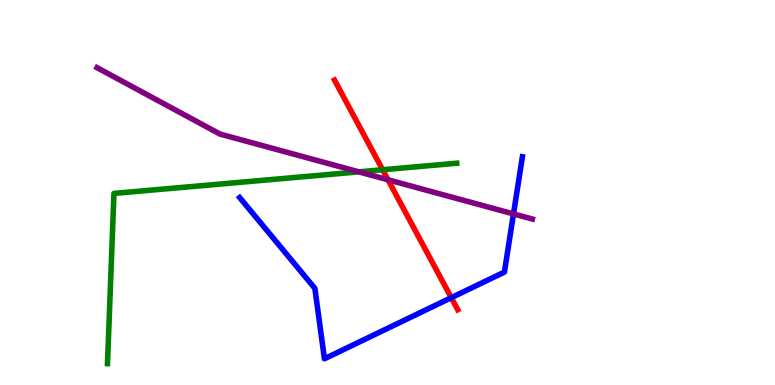[{'lines': ['blue', 'red'], 'intersections': [{'x': 5.82, 'y': 2.27}]}, {'lines': ['green', 'red'], 'intersections': [{'x': 4.94, 'y': 5.59}]}, {'lines': ['purple', 'red'], 'intersections': [{'x': 5.01, 'y': 5.33}]}, {'lines': ['blue', 'green'], 'intersections': []}, {'lines': ['blue', 'purple'], 'intersections': [{'x': 6.63, 'y': 4.44}]}, {'lines': ['green', 'purple'], 'intersections': [{'x': 4.63, 'y': 5.54}]}]